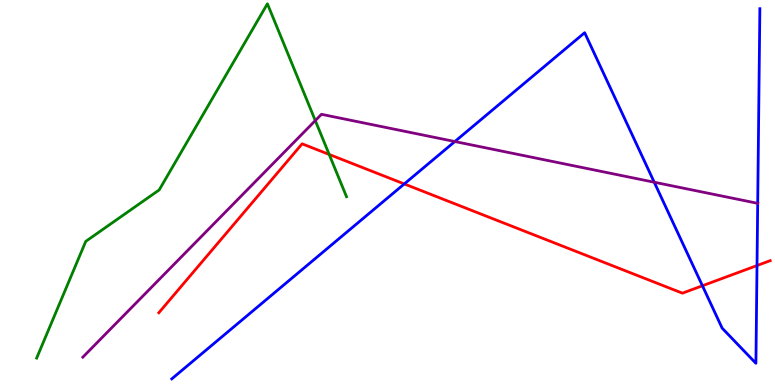[{'lines': ['blue', 'red'], 'intersections': [{'x': 5.22, 'y': 5.22}, {'x': 9.06, 'y': 2.58}, {'x': 9.77, 'y': 3.1}]}, {'lines': ['green', 'red'], 'intersections': [{'x': 4.25, 'y': 5.99}]}, {'lines': ['purple', 'red'], 'intersections': []}, {'lines': ['blue', 'green'], 'intersections': []}, {'lines': ['blue', 'purple'], 'intersections': [{'x': 5.87, 'y': 6.32}, {'x': 8.44, 'y': 5.27}, {'x': 9.78, 'y': 4.72}]}, {'lines': ['green', 'purple'], 'intersections': [{'x': 4.07, 'y': 6.87}]}]